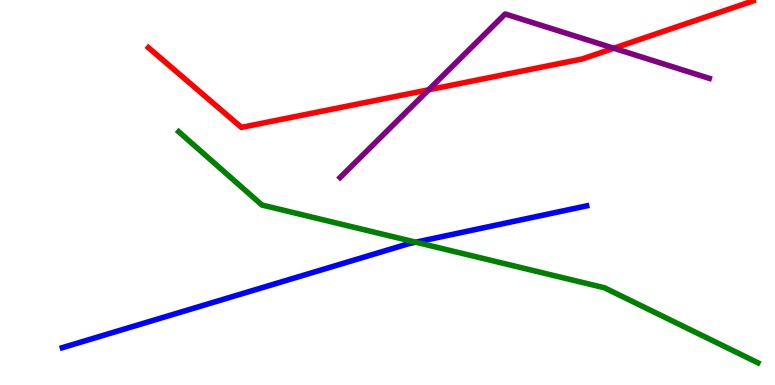[{'lines': ['blue', 'red'], 'intersections': []}, {'lines': ['green', 'red'], 'intersections': []}, {'lines': ['purple', 'red'], 'intersections': [{'x': 5.53, 'y': 7.67}, {'x': 7.92, 'y': 8.75}]}, {'lines': ['blue', 'green'], 'intersections': [{'x': 5.36, 'y': 3.71}]}, {'lines': ['blue', 'purple'], 'intersections': []}, {'lines': ['green', 'purple'], 'intersections': []}]